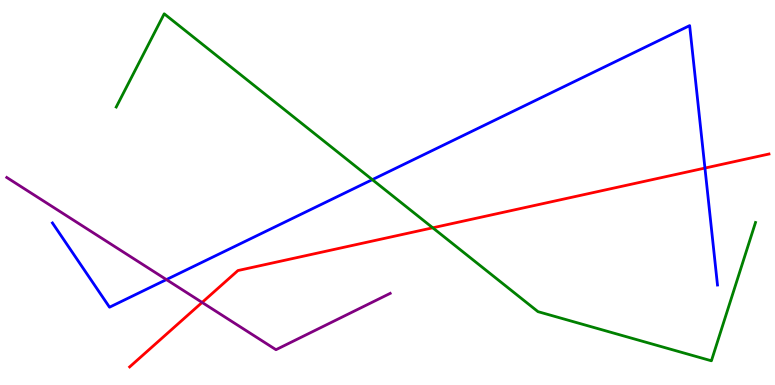[{'lines': ['blue', 'red'], 'intersections': [{'x': 9.1, 'y': 5.63}]}, {'lines': ['green', 'red'], 'intersections': [{'x': 5.58, 'y': 4.08}]}, {'lines': ['purple', 'red'], 'intersections': [{'x': 2.61, 'y': 2.14}]}, {'lines': ['blue', 'green'], 'intersections': [{'x': 4.8, 'y': 5.33}]}, {'lines': ['blue', 'purple'], 'intersections': [{'x': 2.15, 'y': 2.74}]}, {'lines': ['green', 'purple'], 'intersections': []}]